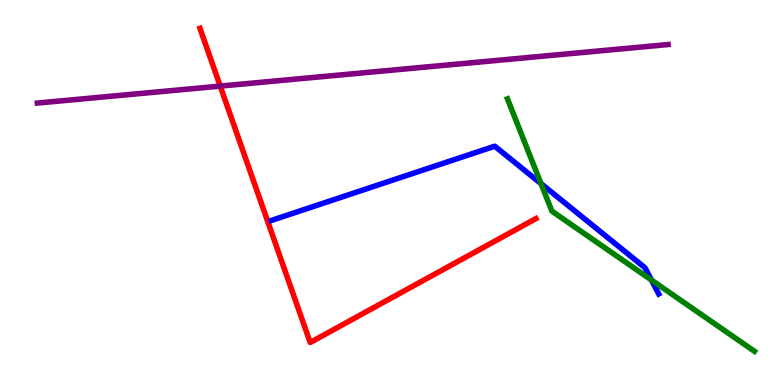[{'lines': ['blue', 'red'], 'intersections': []}, {'lines': ['green', 'red'], 'intersections': []}, {'lines': ['purple', 'red'], 'intersections': [{'x': 2.84, 'y': 7.76}]}, {'lines': ['blue', 'green'], 'intersections': [{'x': 6.98, 'y': 5.23}, {'x': 8.41, 'y': 2.73}]}, {'lines': ['blue', 'purple'], 'intersections': []}, {'lines': ['green', 'purple'], 'intersections': []}]